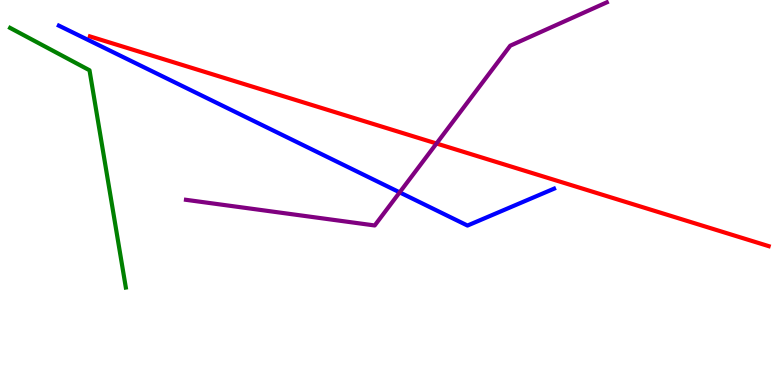[{'lines': ['blue', 'red'], 'intersections': []}, {'lines': ['green', 'red'], 'intersections': []}, {'lines': ['purple', 'red'], 'intersections': [{'x': 5.63, 'y': 6.27}]}, {'lines': ['blue', 'green'], 'intersections': []}, {'lines': ['blue', 'purple'], 'intersections': [{'x': 5.16, 'y': 5.0}]}, {'lines': ['green', 'purple'], 'intersections': []}]